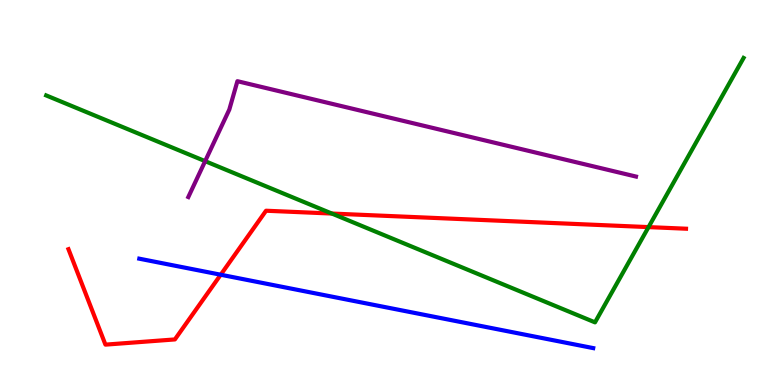[{'lines': ['blue', 'red'], 'intersections': [{'x': 2.85, 'y': 2.86}]}, {'lines': ['green', 'red'], 'intersections': [{'x': 4.28, 'y': 4.45}, {'x': 8.37, 'y': 4.1}]}, {'lines': ['purple', 'red'], 'intersections': []}, {'lines': ['blue', 'green'], 'intersections': []}, {'lines': ['blue', 'purple'], 'intersections': []}, {'lines': ['green', 'purple'], 'intersections': [{'x': 2.65, 'y': 5.81}]}]